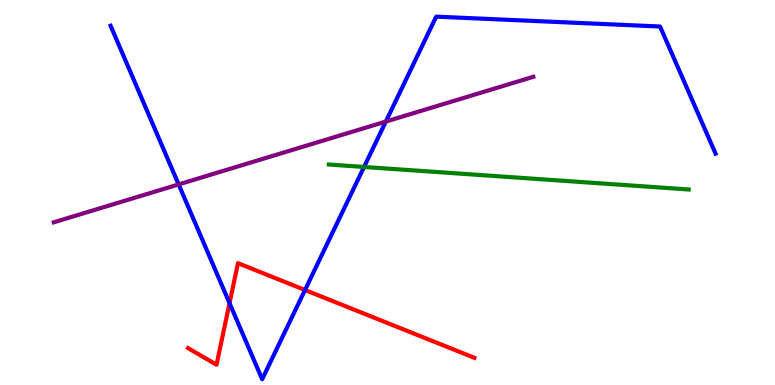[{'lines': ['blue', 'red'], 'intersections': [{'x': 2.96, 'y': 2.13}, {'x': 3.94, 'y': 2.47}]}, {'lines': ['green', 'red'], 'intersections': []}, {'lines': ['purple', 'red'], 'intersections': []}, {'lines': ['blue', 'green'], 'intersections': [{'x': 4.7, 'y': 5.66}]}, {'lines': ['blue', 'purple'], 'intersections': [{'x': 2.3, 'y': 5.21}, {'x': 4.98, 'y': 6.84}]}, {'lines': ['green', 'purple'], 'intersections': []}]